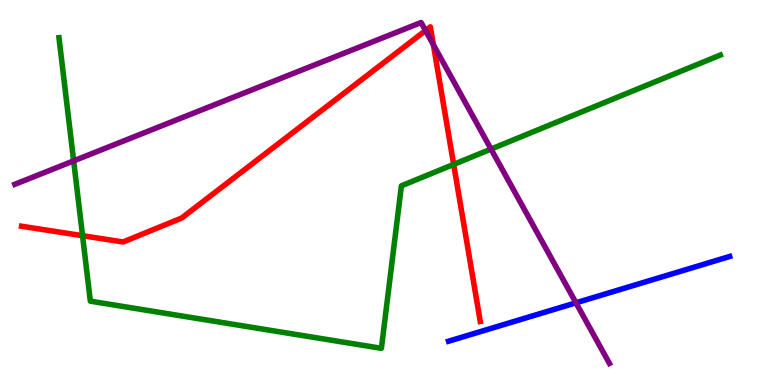[{'lines': ['blue', 'red'], 'intersections': []}, {'lines': ['green', 'red'], 'intersections': [{'x': 1.07, 'y': 3.88}, {'x': 5.85, 'y': 5.73}]}, {'lines': ['purple', 'red'], 'intersections': [{'x': 5.49, 'y': 9.21}, {'x': 5.59, 'y': 8.84}]}, {'lines': ['blue', 'green'], 'intersections': []}, {'lines': ['blue', 'purple'], 'intersections': [{'x': 7.43, 'y': 2.13}]}, {'lines': ['green', 'purple'], 'intersections': [{'x': 0.95, 'y': 5.82}, {'x': 6.34, 'y': 6.13}]}]